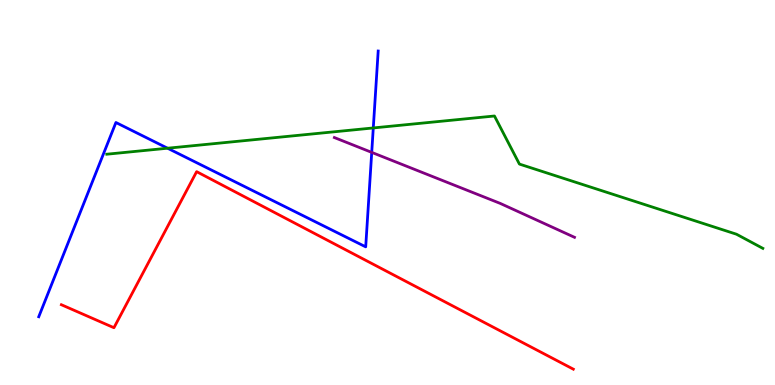[{'lines': ['blue', 'red'], 'intersections': []}, {'lines': ['green', 'red'], 'intersections': []}, {'lines': ['purple', 'red'], 'intersections': []}, {'lines': ['blue', 'green'], 'intersections': [{'x': 2.16, 'y': 6.15}, {'x': 4.82, 'y': 6.68}]}, {'lines': ['blue', 'purple'], 'intersections': [{'x': 4.8, 'y': 6.04}]}, {'lines': ['green', 'purple'], 'intersections': []}]